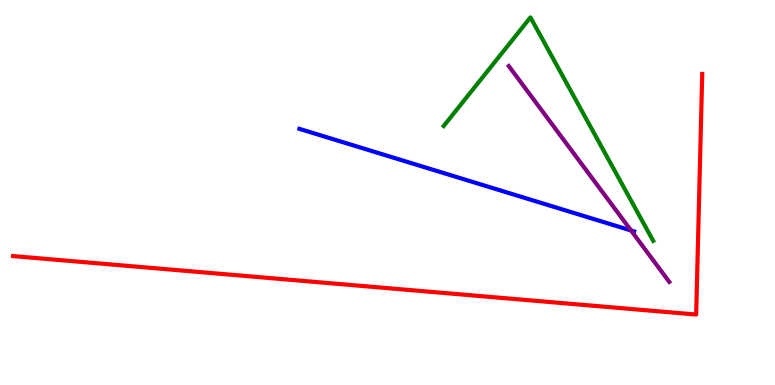[{'lines': ['blue', 'red'], 'intersections': []}, {'lines': ['green', 'red'], 'intersections': []}, {'lines': ['purple', 'red'], 'intersections': []}, {'lines': ['blue', 'green'], 'intersections': []}, {'lines': ['blue', 'purple'], 'intersections': [{'x': 8.14, 'y': 4.01}]}, {'lines': ['green', 'purple'], 'intersections': []}]